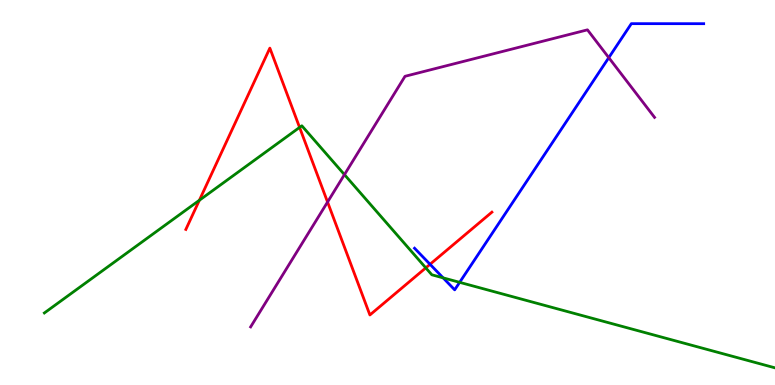[{'lines': ['blue', 'red'], 'intersections': [{'x': 5.55, 'y': 3.14}]}, {'lines': ['green', 'red'], 'intersections': [{'x': 2.57, 'y': 4.8}, {'x': 3.87, 'y': 6.69}, {'x': 5.49, 'y': 3.04}]}, {'lines': ['purple', 'red'], 'intersections': [{'x': 4.23, 'y': 4.75}]}, {'lines': ['blue', 'green'], 'intersections': [{'x': 5.72, 'y': 2.78}, {'x': 5.93, 'y': 2.67}]}, {'lines': ['blue', 'purple'], 'intersections': [{'x': 7.86, 'y': 8.5}]}, {'lines': ['green', 'purple'], 'intersections': [{'x': 4.44, 'y': 5.46}]}]